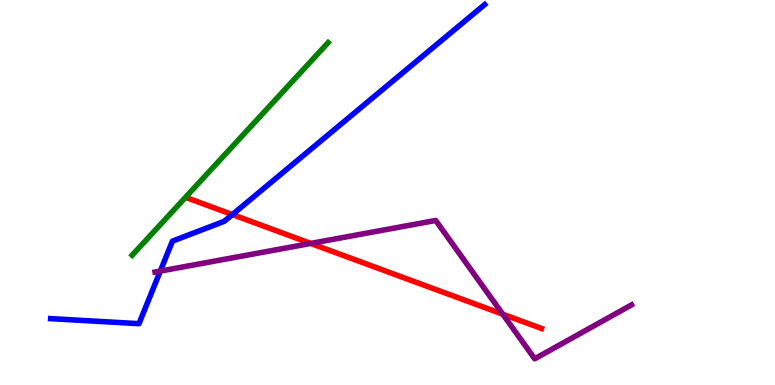[{'lines': ['blue', 'red'], 'intersections': [{'x': 3.0, 'y': 4.43}]}, {'lines': ['green', 'red'], 'intersections': []}, {'lines': ['purple', 'red'], 'intersections': [{'x': 4.01, 'y': 3.68}, {'x': 6.49, 'y': 1.84}]}, {'lines': ['blue', 'green'], 'intersections': []}, {'lines': ['blue', 'purple'], 'intersections': [{'x': 2.07, 'y': 2.96}]}, {'lines': ['green', 'purple'], 'intersections': []}]